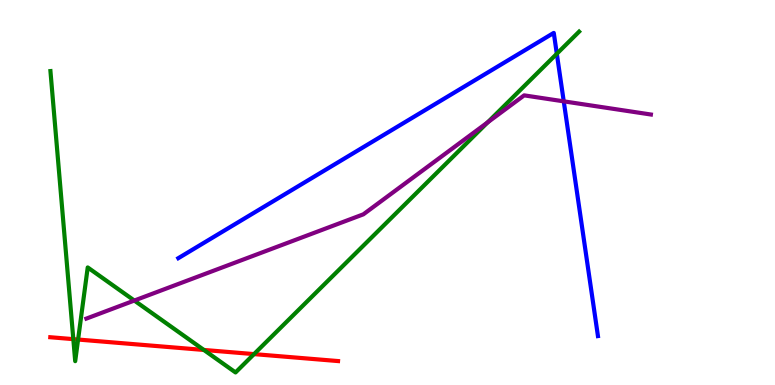[{'lines': ['blue', 'red'], 'intersections': []}, {'lines': ['green', 'red'], 'intersections': [{'x': 0.946, 'y': 1.19}, {'x': 1.01, 'y': 1.18}, {'x': 2.63, 'y': 0.91}, {'x': 3.28, 'y': 0.802}]}, {'lines': ['purple', 'red'], 'intersections': []}, {'lines': ['blue', 'green'], 'intersections': [{'x': 7.18, 'y': 8.6}]}, {'lines': ['blue', 'purple'], 'intersections': [{'x': 7.27, 'y': 7.37}]}, {'lines': ['green', 'purple'], 'intersections': [{'x': 1.73, 'y': 2.19}, {'x': 6.29, 'y': 6.82}]}]